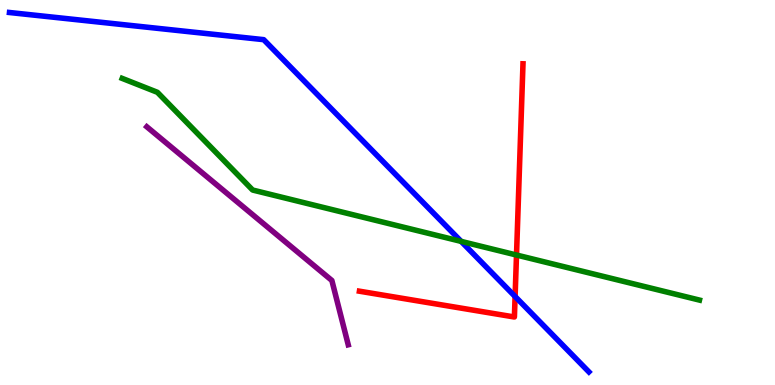[{'lines': ['blue', 'red'], 'intersections': [{'x': 6.65, 'y': 2.3}]}, {'lines': ['green', 'red'], 'intersections': [{'x': 6.66, 'y': 3.38}]}, {'lines': ['purple', 'red'], 'intersections': []}, {'lines': ['blue', 'green'], 'intersections': [{'x': 5.95, 'y': 3.73}]}, {'lines': ['blue', 'purple'], 'intersections': []}, {'lines': ['green', 'purple'], 'intersections': []}]